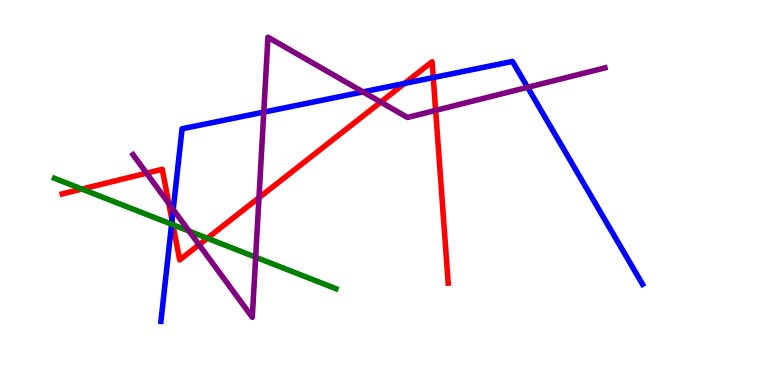[{'lines': ['blue', 'red'], 'intersections': [{'x': 2.22, 'y': 4.28}, {'x': 5.22, 'y': 7.83}, {'x': 5.59, 'y': 7.99}]}, {'lines': ['green', 'red'], 'intersections': [{'x': 1.06, 'y': 5.09}, {'x': 2.23, 'y': 4.16}, {'x': 2.68, 'y': 3.81}]}, {'lines': ['purple', 'red'], 'intersections': [{'x': 1.89, 'y': 5.5}, {'x': 2.18, 'y': 4.71}, {'x': 2.57, 'y': 3.64}, {'x': 3.34, 'y': 4.87}, {'x': 4.91, 'y': 7.35}, {'x': 5.62, 'y': 7.13}]}, {'lines': ['blue', 'green'], 'intersections': [{'x': 2.21, 'y': 4.18}]}, {'lines': ['blue', 'purple'], 'intersections': [{'x': 2.23, 'y': 4.56}, {'x': 3.4, 'y': 7.09}, {'x': 4.68, 'y': 7.61}, {'x': 6.81, 'y': 7.73}]}, {'lines': ['green', 'purple'], 'intersections': [{'x': 2.44, 'y': 4.0}, {'x': 3.3, 'y': 3.32}]}]